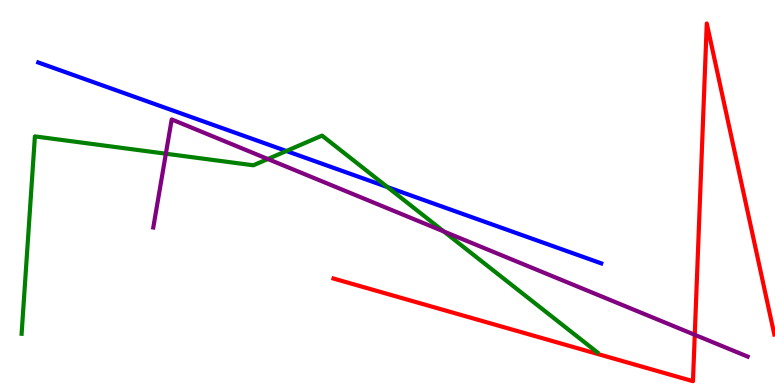[{'lines': ['blue', 'red'], 'intersections': []}, {'lines': ['green', 'red'], 'intersections': []}, {'lines': ['purple', 'red'], 'intersections': [{'x': 8.96, 'y': 1.3}]}, {'lines': ['blue', 'green'], 'intersections': [{'x': 3.7, 'y': 6.08}, {'x': 5.0, 'y': 5.14}]}, {'lines': ['blue', 'purple'], 'intersections': []}, {'lines': ['green', 'purple'], 'intersections': [{'x': 2.14, 'y': 6.01}, {'x': 3.46, 'y': 5.87}, {'x': 5.73, 'y': 3.99}]}]